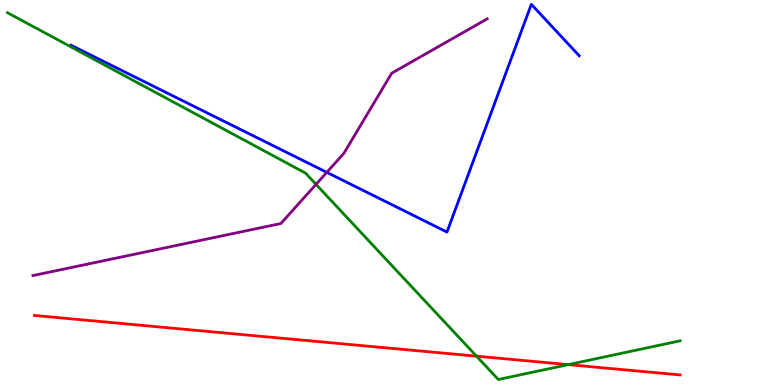[{'lines': ['blue', 'red'], 'intersections': []}, {'lines': ['green', 'red'], 'intersections': [{'x': 6.15, 'y': 0.749}, {'x': 7.33, 'y': 0.529}]}, {'lines': ['purple', 'red'], 'intersections': []}, {'lines': ['blue', 'green'], 'intersections': []}, {'lines': ['blue', 'purple'], 'intersections': [{'x': 4.22, 'y': 5.52}]}, {'lines': ['green', 'purple'], 'intersections': [{'x': 4.08, 'y': 5.21}]}]